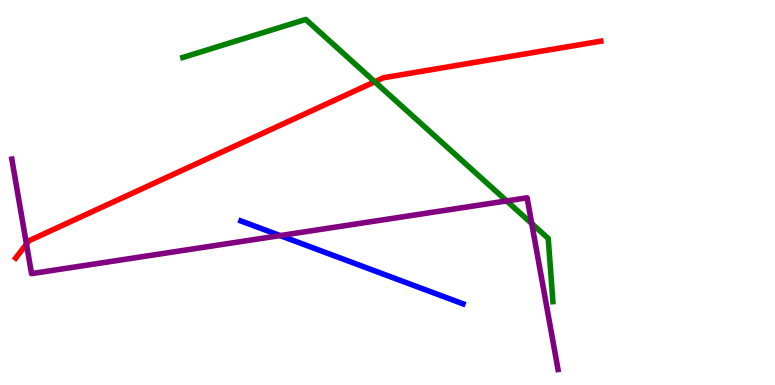[{'lines': ['blue', 'red'], 'intersections': []}, {'lines': ['green', 'red'], 'intersections': [{'x': 4.84, 'y': 7.88}]}, {'lines': ['purple', 'red'], 'intersections': [{'x': 0.341, 'y': 3.66}]}, {'lines': ['blue', 'green'], 'intersections': []}, {'lines': ['blue', 'purple'], 'intersections': [{'x': 3.61, 'y': 3.88}]}, {'lines': ['green', 'purple'], 'intersections': [{'x': 6.54, 'y': 4.78}, {'x': 6.86, 'y': 4.19}]}]